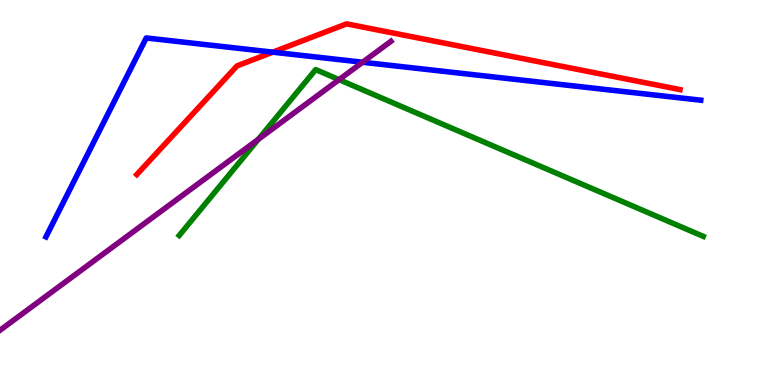[{'lines': ['blue', 'red'], 'intersections': [{'x': 3.52, 'y': 8.65}]}, {'lines': ['green', 'red'], 'intersections': []}, {'lines': ['purple', 'red'], 'intersections': []}, {'lines': ['blue', 'green'], 'intersections': []}, {'lines': ['blue', 'purple'], 'intersections': [{'x': 4.68, 'y': 8.38}]}, {'lines': ['green', 'purple'], 'intersections': [{'x': 3.33, 'y': 6.38}, {'x': 4.37, 'y': 7.93}]}]